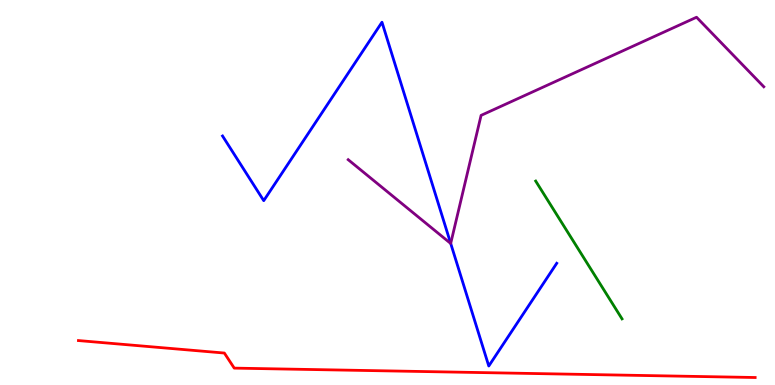[{'lines': ['blue', 'red'], 'intersections': []}, {'lines': ['green', 'red'], 'intersections': []}, {'lines': ['purple', 'red'], 'intersections': []}, {'lines': ['blue', 'green'], 'intersections': []}, {'lines': ['blue', 'purple'], 'intersections': [{'x': 5.82, 'y': 3.68}]}, {'lines': ['green', 'purple'], 'intersections': []}]